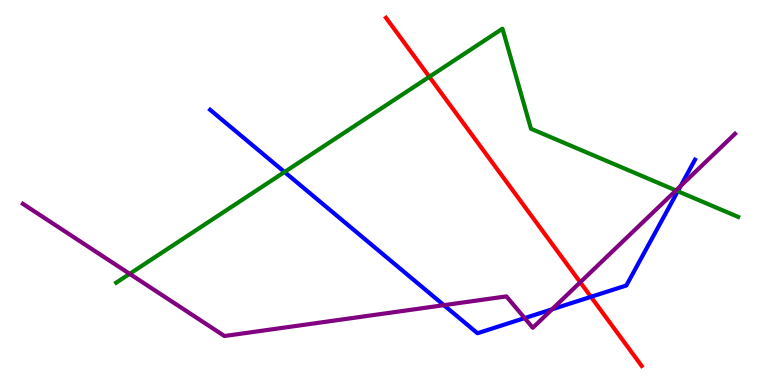[{'lines': ['blue', 'red'], 'intersections': [{'x': 7.63, 'y': 2.29}]}, {'lines': ['green', 'red'], 'intersections': [{'x': 5.54, 'y': 8.01}]}, {'lines': ['purple', 'red'], 'intersections': [{'x': 7.49, 'y': 2.67}]}, {'lines': ['blue', 'green'], 'intersections': [{'x': 3.67, 'y': 5.53}, {'x': 8.75, 'y': 5.03}]}, {'lines': ['blue', 'purple'], 'intersections': [{'x': 5.73, 'y': 2.07}, {'x': 6.77, 'y': 1.74}, {'x': 7.12, 'y': 1.97}, {'x': 8.78, 'y': 5.17}]}, {'lines': ['green', 'purple'], 'intersections': [{'x': 1.67, 'y': 2.89}, {'x': 8.72, 'y': 5.05}]}]